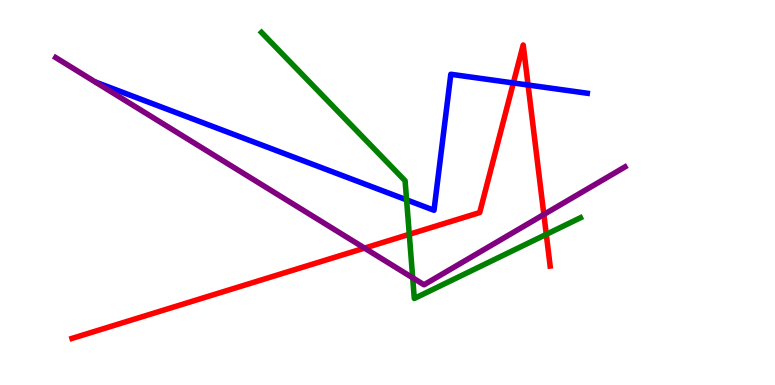[{'lines': ['blue', 'red'], 'intersections': [{'x': 6.62, 'y': 7.85}, {'x': 6.81, 'y': 7.79}]}, {'lines': ['green', 'red'], 'intersections': [{'x': 5.28, 'y': 3.91}, {'x': 7.05, 'y': 3.91}]}, {'lines': ['purple', 'red'], 'intersections': [{'x': 4.7, 'y': 3.56}, {'x': 7.02, 'y': 4.43}]}, {'lines': ['blue', 'green'], 'intersections': [{'x': 5.25, 'y': 4.81}]}, {'lines': ['blue', 'purple'], 'intersections': []}, {'lines': ['green', 'purple'], 'intersections': [{'x': 5.32, 'y': 2.78}]}]